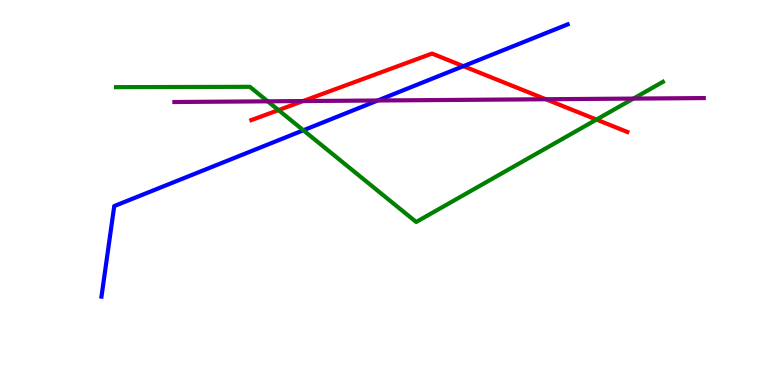[{'lines': ['blue', 'red'], 'intersections': [{'x': 5.98, 'y': 8.28}]}, {'lines': ['green', 'red'], 'intersections': [{'x': 3.59, 'y': 7.14}, {'x': 7.7, 'y': 6.89}]}, {'lines': ['purple', 'red'], 'intersections': [{'x': 3.91, 'y': 7.38}, {'x': 7.04, 'y': 7.42}]}, {'lines': ['blue', 'green'], 'intersections': [{'x': 3.91, 'y': 6.62}]}, {'lines': ['blue', 'purple'], 'intersections': [{'x': 4.87, 'y': 7.39}]}, {'lines': ['green', 'purple'], 'intersections': [{'x': 3.45, 'y': 7.37}, {'x': 8.17, 'y': 7.44}]}]